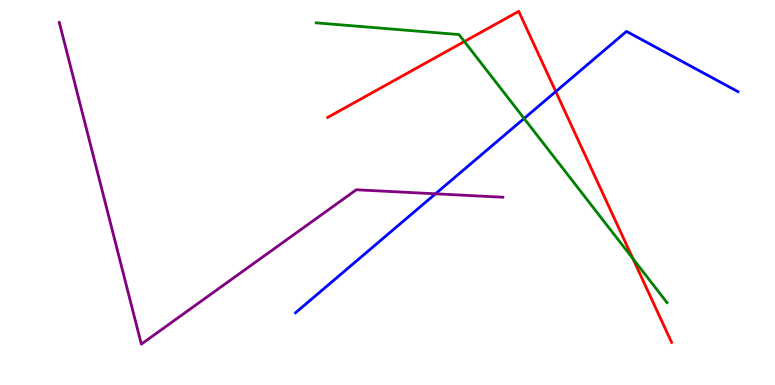[{'lines': ['blue', 'red'], 'intersections': [{'x': 7.17, 'y': 7.62}]}, {'lines': ['green', 'red'], 'intersections': [{'x': 5.99, 'y': 8.92}, {'x': 8.17, 'y': 3.28}]}, {'lines': ['purple', 'red'], 'intersections': []}, {'lines': ['blue', 'green'], 'intersections': [{'x': 6.76, 'y': 6.92}]}, {'lines': ['blue', 'purple'], 'intersections': [{'x': 5.62, 'y': 4.97}]}, {'lines': ['green', 'purple'], 'intersections': []}]